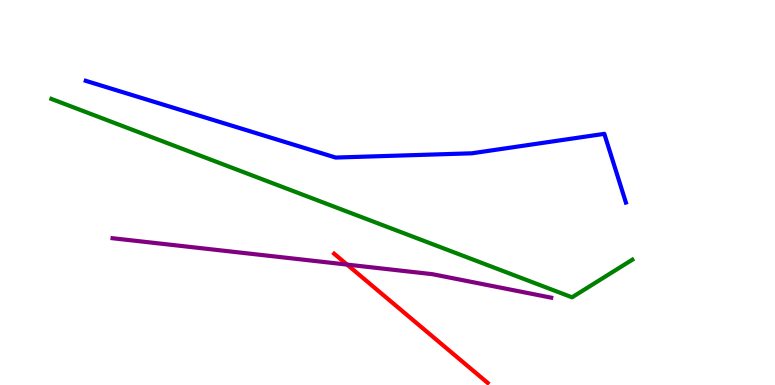[{'lines': ['blue', 'red'], 'intersections': []}, {'lines': ['green', 'red'], 'intersections': []}, {'lines': ['purple', 'red'], 'intersections': [{'x': 4.48, 'y': 3.13}]}, {'lines': ['blue', 'green'], 'intersections': []}, {'lines': ['blue', 'purple'], 'intersections': []}, {'lines': ['green', 'purple'], 'intersections': []}]